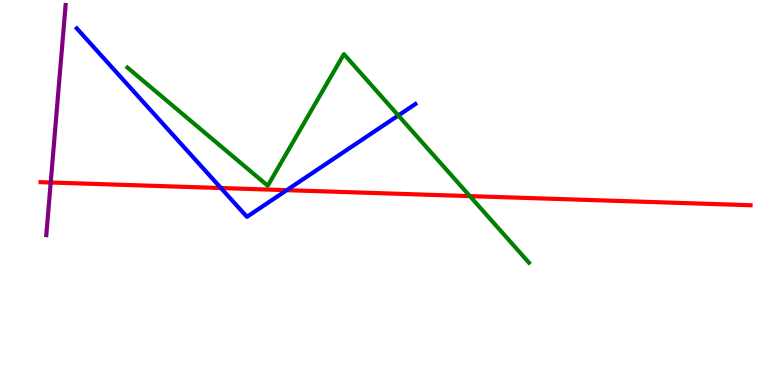[{'lines': ['blue', 'red'], 'intersections': [{'x': 2.85, 'y': 5.12}, {'x': 3.7, 'y': 5.06}]}, {'lines': ['green', 'red'], 'intersections': [{'x': 6.06, 'y': 4.91}]}, {'lines': ['purple', 'red'], 'intersections': [{'x': 0.654, 'y': 5.26}]}, {'lines': ['blue', 'green'], 'intersections': [{'x': 5.14, 'y': 7.0}]}, {'lines': ['blue', 'purple'], 'intersections': []}, {'lines': ['green', 'purple'], 'intersections': []}]